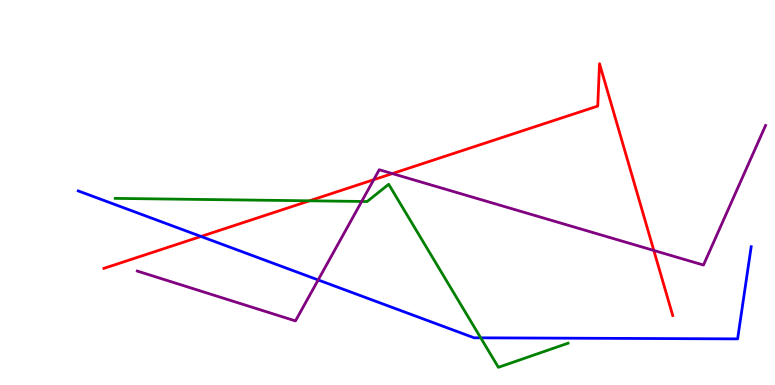[{'lines': ['blue', 'red'], 'intersections': [{'x': 2.59, 'y': 3.86}]}, {'lines': ['green', 'red'], 'intersections': [{'x': 3.99, 'y': 4.78}]}, {'lines': ['purple', 'red'], 'intersections': [{'x': 4.82, 'y': 5.33}, {'x': 5.06, 'y': 5.49}, {'x': 8.44, 'y': 3.49}]}, {'lines': ['blue', 'green'], 'intersections': [{'x': 6.2, 'y': 1.23}]}, {'lines': ['blue', 'purple'], 'intersections': [{'x': 4.11, 'y': 2.73}]}, {'lines': ['green', 'purple'], 'intersections': [{'x': 4.67, 'y': 4.77}]}]